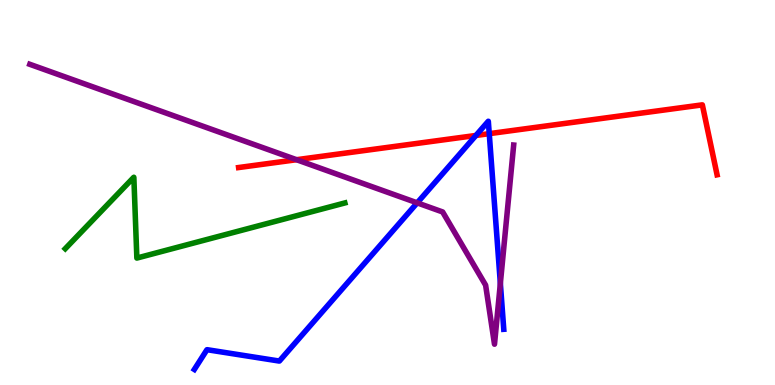[{'lines': ['blue', 'red'], 'intersections': [{'x': 6.14, 'y': 6.48}, {'x': 6.31, 'y': 6.53}]}, {'lines': ['green', 'red'], 'intersections': []}, {'lines': ['purple', 'red'], 'intersections': [{'x': 3.83, 'y': 5.85}]}, {'lines': ['blue', 'green'], 'intersections': []}, {'lines': ['blue', 'purple'], 'intersections': [{'x': 5.38, 'y': 4.73}, {'x': 6.46, 'y': 2.64}]}, {'lines': ['green', 'purple'], 'intersections': []}]